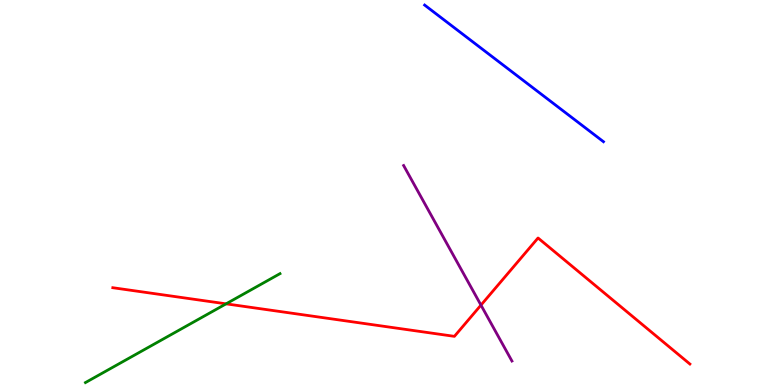[{'lines': ['blue', 'red'], 'intersections': []}, {'lines': ['green', 'red'], 'intersections': [{'x': 2.92, 'y': 2.11}]}, {'lines': ['purple', 'red'], 'intersections': [{'x': 6.21, 'y': 2.07}]}, {'lines': ['blue', 'green'], 'intersections': []}, {'lines': ['blue', 'purple'], 'intersections': []}, {'lines': ['green', 'purple'], 'intersections': []}]